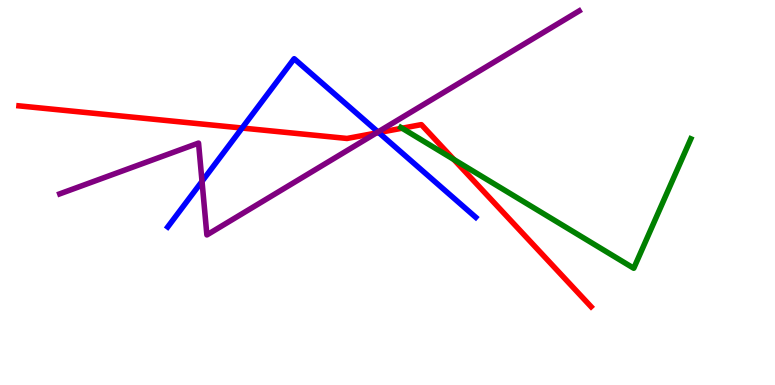[{'lines': ['blue', 'red'], 'intersections': [{'x': 3.12, 'y': 6.67}, {'x': 4.89, 'y': 6.56}]}, {'lines': ['green', 'red'], 'intersections': [{'x': 5.19, 'y': 6.67}, {'x': 5.86, 'y': 5.86}]}, {'lines': ['purple', 'red'], 'intersections': [{'x': 4.85, 'y': 6.54}]}, {'lines': ['blue', 'green'], 'intersections': []}, {'lines': ['blue', 'purple'], 'intersections': [{'x': 2.61, 'y': 5.29}, {'x': 4.88, 'y': 6.57}]}, {'lines': ['green', 'purple'], 'intersections': []}]